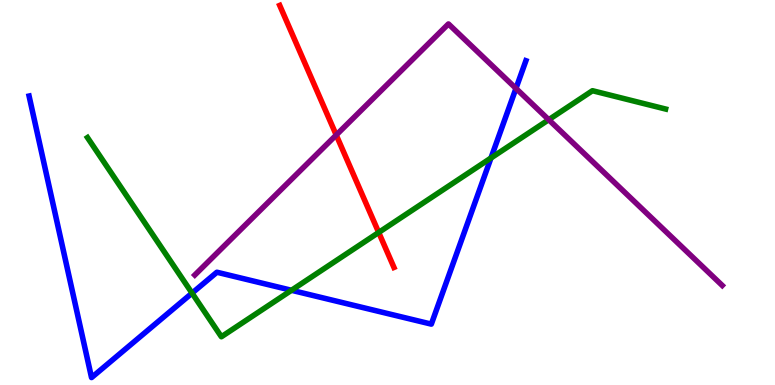[{'lines': ['blue', 'red'], 'intersections': []}, {'lines': ['green', 'red'], 'intersections': [{'x': 4.89, 'y': 3.96}]}, {'lines': ['purple', 'red'], 'intersections': [{'x': 4.34, 'y': 6.49}]}, {'lines': ['blue', 'green'], 'intersections': [{'x': 2.48, 'y': 2.39}, {'x': 3.76, 'y': 2.46}, {'x': 6.34, 'y': 5.9}]}, {'lines': ['blue', 'purple'], 'intersections': [{'x': 6.66, 'y': 7.7}]}, {'lines': ['green', 'purple'], 'intersections': [{'x': 7.08, 'y': 6.89}]}]